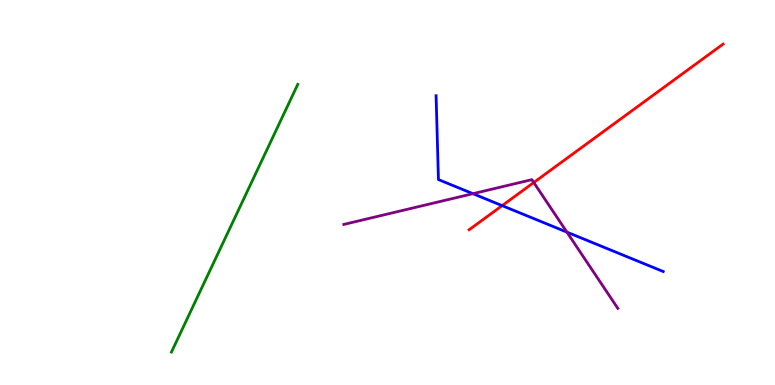[{'lines': ['blue', 'red'], 'intersections': [{'x': 6.48, 'y': 4.66}]}, {'lines': ['green', 'red'], 'intersections': []}, {'lines': ['purple', 'red'], 'intersections': [{'x': 6.89, 'y': 5.26}]}, {'lines': ['blue', 'green'], 'intersections': []}, {'lines': ['blue', 'purple'], 'intersections': [{'x': 6.1, 'y': 4.97}, {'x': 7.31, 'y': 3.97}]}, {'lines': ['green', 'purple'], 'intersections': []}]